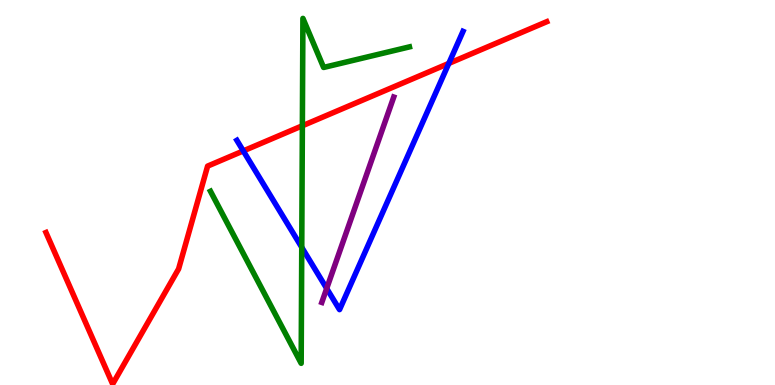[{'lines': ['blue', 'red'], 'intersections': [{'x': 3.14, 'y': 6.08}, {'x': 5.79, 'y': 8.35}]}, {'lines': ['green', 'red'], 'intersections': [{'x': 3.9, 'y': 6.73}]}, {'lines': ['purple', 'red'], 'intersections': []}, {'lines': ['blue', 'green'], 'intersections': [{'x': 3.89, 'y': 3.58}]}, {'lines': ['blue', 'purple'], 'intersections': [{'x': 4.22, 'y': 2.51}]}, {'lines': ['green', 'purple'], 'intersections': []}]